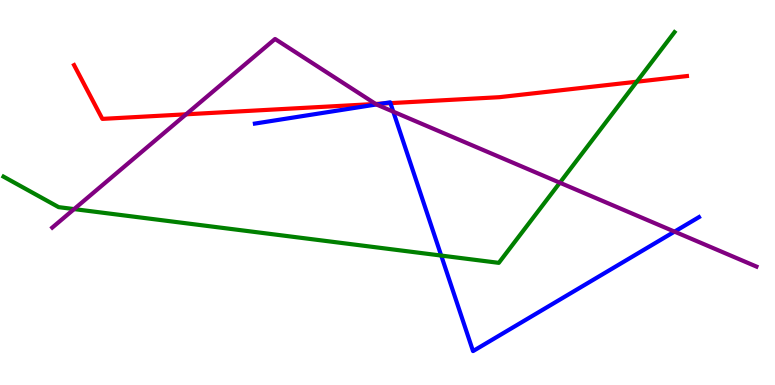[{'lines': ['blue', 'red'], 'intersections': [{'x': 4.93, 'y': 7.31}, {'x': 5.04, 'y': 7.32}]}, {'lines': ['green', 'red'], 'intersections': [{'x': 8.22, 'y': 7.88}]}, {'lines': ['purple', 'red'], 'intersections': [{'x': 2.4, 'y': 7.03}, {'x': 4.85, 'y': 7.3}]}, {'lines': ['blue', 'green'], 'intersections': [{'x': 5.69, 'y': 3.36}]}, {'lines': ['blue', 'purple'], 'intersections': [{'x': 4.86, 'y': 7.29}, {'x': 5.07, 'y': 7.1}, {'x': 8.7, 'y': 3.98}]}, {'lines': ['green', 'purple'], 'intersections': [{'x': 0.956, 'y': 4.57}, {'x': 7.22, 'y': 5.25}]}]